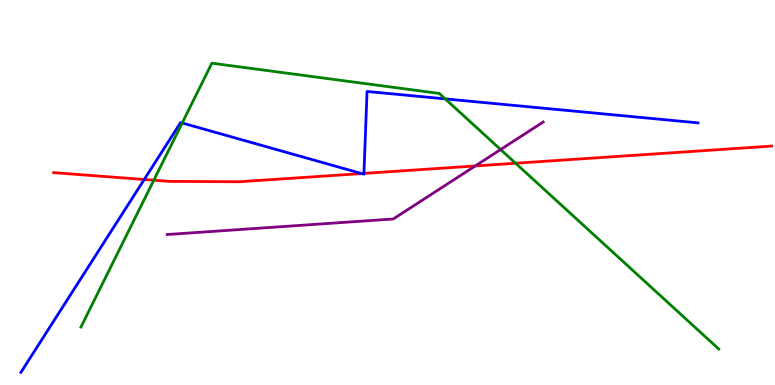[{'lines': ['blue', 'red'], 'intersections': [{'x': 1.86, 'y': 5.34}, {'x': 4.67, 'y': 5.49}, {'x': 4.7, 'y': 5.5}]}, {'lines': ['green', 'red'], 'intersections': [{'x': 1.98, 'y': 5.32}, {'x': 6.65, 'y': 5.76}]}, {'lines': ['purple', 'red'], 'intersections': [{'x': 6.13, 'y': 5.69}]}, {'lines': ['blue', 'green'], 'intersections': [{'x': 2.35, 'y': 6.81}, {'x': 5.74, 'y': 7.43}]}, {'lines': ['blue', 'purple'], 'intersections': []}, {'lines': ['green', 'purple'], 'intersections': [{'x': 6.46, 'y': 6.12}]}]